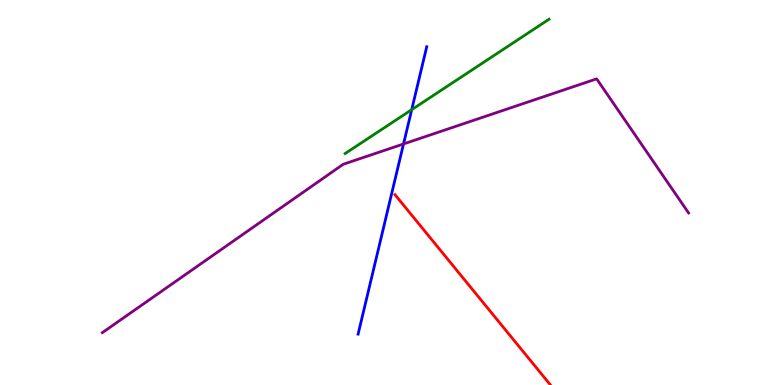[{'lines': ['blue', 'red'], 'intersections': []}, {'lines': ['green', 'red'], 'intersections': []}, {'lines': ['purple', 'red'], 'intersections': []}, {'lines': ['blue', 'green'], 'intersections': [{'x': 5.31, 'y': 7.15}]}, {'lines': ['blue', 'purple'], 'intersections': [{'x': 5.21, 'y': 6.26}]}, {'lines': ['green', 'purple'], 'intersections': []}]